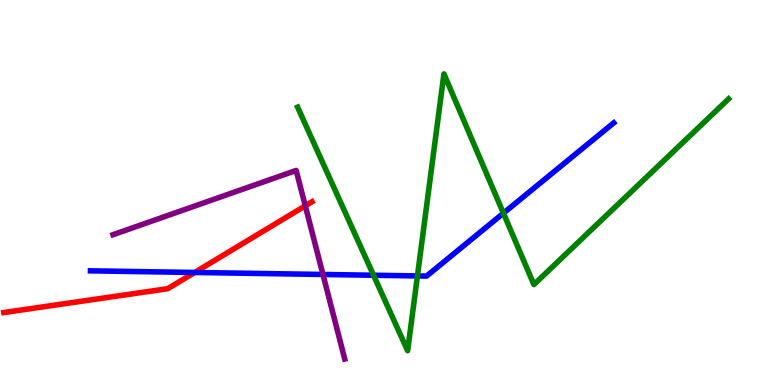[{'lines': ['blue', 'red'], 'intersections': [{'x': 2.51, 'y': 2.92}]}, {'lines': ['green', 'red'], 'intersections': []}, {'lines': ['purple', 'red'], 'intersections': [{'x': 3.94, 'y': 4.65}]}, {'lines': ['blue', 'green'], 'intersections': [{'x': 4.82, 'y': 2.85}, {'x': 5.39, 'y': 2.83}, {'x': 6.5, 'y': 4.46}]}, {'lines': ['blue', 'purple'], 'intersections': [{'x': 4.17, 'y': 2.87}]}, {'lines': ['green', 'purple'], 'intersections': []}]